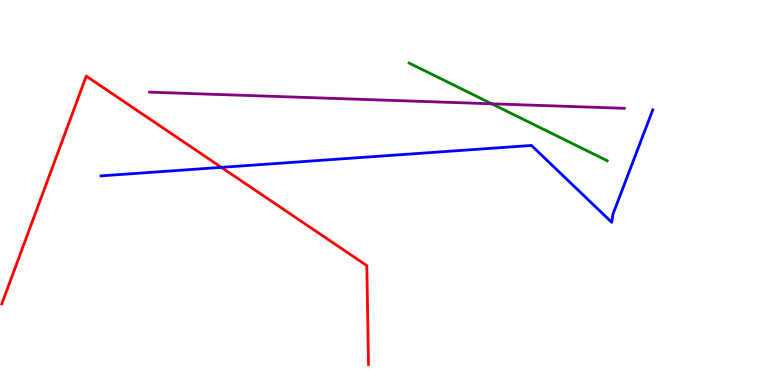[{'lines': ['blue', 'red'], 'intersections': [{'x': 2.86, 'y': 5.65}]}, {'lines': ['green', 'red'], 'intersections': []}, {'lines': ['purple', 'red'], 'intersections': []}, {'lines': ['blue', 'green'], 'intersections': []}, {'lines': ['blue', 'purple'], 'intersections': []}, {'lines': ['green', 'purple'], 'intersections': [{'x': 6.35, 'y': 7.3}]}]